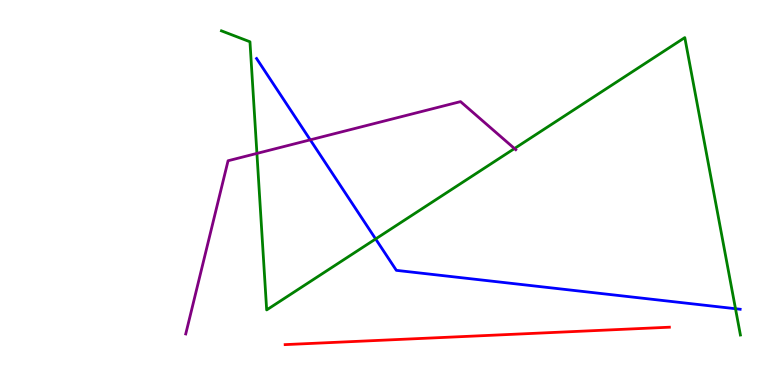[{'lines': ['blue', 'red'], 'intersections': []}, {'lines': ['green', 'red'], 'intersections': []}, {'lines': ['purple', 'red'], 'intersections': []}, {'lines': ['blue', 'green'], 'intersections': [{'x': 4.85, 'y': 3.79}, {'x': 9.49, 'y': 1.98}]}, {'lines': ['blue', 'purple'], 'intersections': [{'x': 4.0, 'y': 6.37}]}, {'lines': ['green', 'purple'], 'intersections': [{'x': 3.32, 'y': 6.02}, {'x': 6.64, 'y': 6.14}]}]